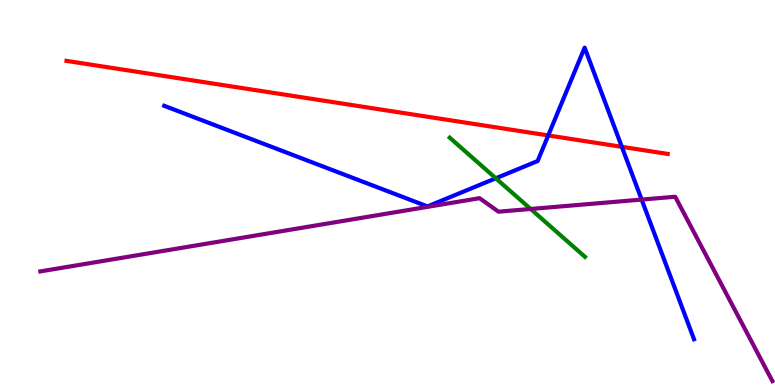[{'lines': ['blue', 'red'], 'intersections': [{'x': 7.07, 'y': 6.48}, {'x': 8.02, 'y': 6.19}]}, {'lines': ['green', 'red'], 'intersections': []}, {'lines': ['purple', 'red'], 'intersections': []}, {'lines': ['blue', 'green'], 'intersections': [{'x': 6.4, 'y': 5.37}]}, {'lines': ['blue', 'purple'], 'intersections': [{'x': 8.28, 'y': 4.82}]}, {'lines': ['green', 'purple'], 'intersections': [{'x': 6.85, 'y': 4.57}]}]